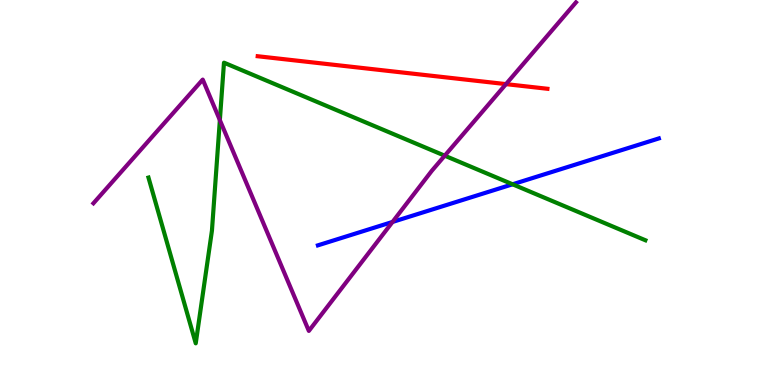[{'lines': ['blue', 'red'], 'intersections': []}, {'lines': ['green', 'red'], 'intersections': []}, {'lines': ['purple', 'red'], 'intersections': [{'x': 6.53, 'y': 7.82}]}, {'lines': ['blue', 'green'], 'intersections': [{'x': 6.61, 'y': 5.21}]}, {'lines': ['blue', 'purple'], 'intersections': [{'x': 5.06, 'y': 4.24}]}, {'lines': ['green', 'purple'], 'intersections': [{'x': 2.84, 'y': 6.88}, {'x': 5.74, 'y': 5.96}]}]